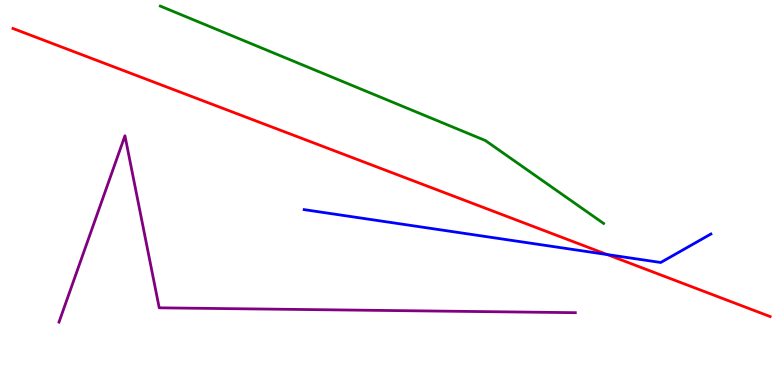[{'lines': ['blue', 'red'], 'intersections': [{'x': 7.83, 'y': 3.39}]}, {'lines': ['green', 'red'], 'intersections': []}, {'lines': ['purple', 'red'], 'intersections': []}, {'lines': ['blue', 'green'], 'intersections': []}, {'lines': ['blue', 'purple'], 'intersections': []}, {'lines': ['green', 'purple'], 'intersections': []}]